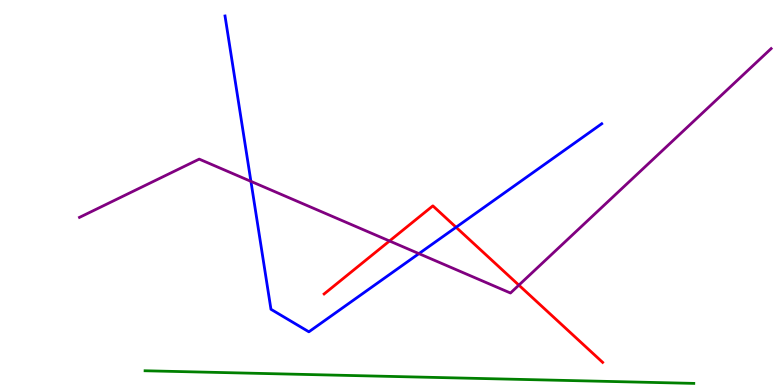[{'lines': ['blue', 'red'], 'intersections': [{'x': 5.88, 'y': 4.1}]}, {'lines': ['green', 'red'], 'intersections': []}, {'lines': ['purple', 'red'], 'intersections': [{'x': 5.03, 'y': 3.74}, {'x': 6.7, 'y': 2.59}]}, {'lines': ['blue', 'green'], 'intersections': []}, {'lines': ['blue', 'purple'], 'intersections': [{'x': 3.24, 'y': 5.29}, {'x': 5.41, 'y': 3.41}]}, {'lines': ['green', 'purple'], 'intersections': []}]